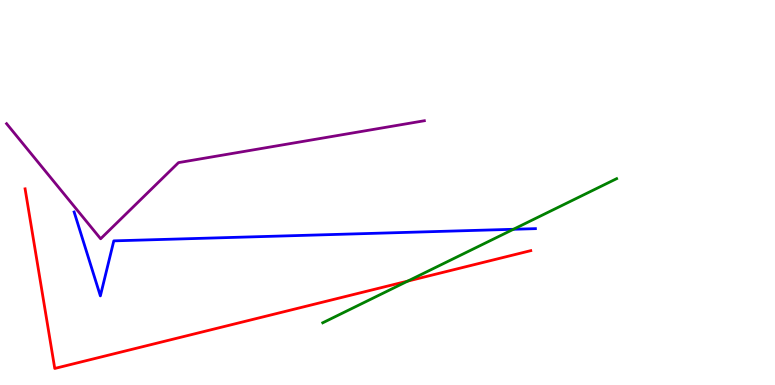[{'lines': ['blue', 'red'], 'intersections': []}, {'lines': ['green', 'red'], 'intersections': [{'x': 5.26, 'y': 2.7}]}, {'lines': ['purple', 'red'], 'intersections': []}, {'lines': ['blue', 'green'], 'intersections': [{'x': 6.62, 'y': 4.04}]}, {'lines': ['blue', 'purple'], 'intersections': []}, {'lines': ['green', 'purple'], 'intersections': []}]